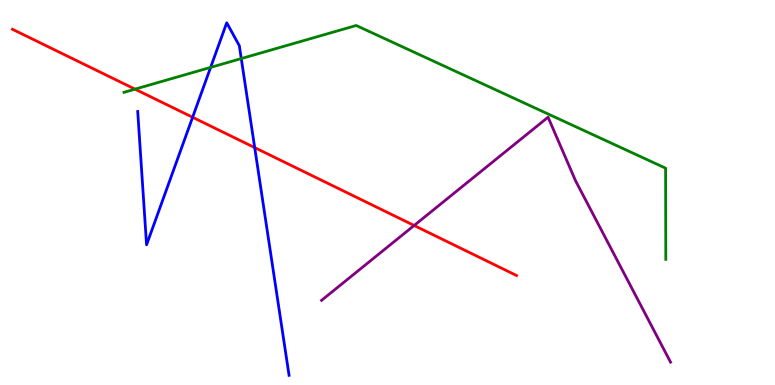[{'lines': ['blue', 'red'], 'intersections': [{'x': 2.49, 'y': 6.95}, {'x': 3.29, 'y': 6.17}]}, {'lines': ['green', 'red'], 'intersections': [{'x': 1.74, 'y': 7.68}]}, {'lines': ['purple', 'red'], 'intersections': [{'x': 5.34, 'y': 4.14}]}, {'lines': ['blue', 'green'], 'intersections': [{'x': 2.72, 'y': 8.25}, {'x': 3.11, 'y': 8.48}]}, {'lines': ['blue', 'purple'], 'intersections': []}, {'lines': ['green', 'purple'], 'intersections': []}]